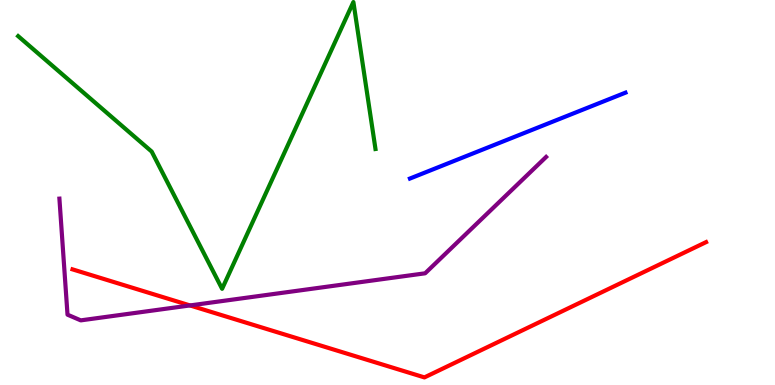[{'lines': ['blue', 'red'], 'intersections': []}, {'lines': ['green', 'red'], 'intersections': []}, {'lines': ['purple', 'red'], 'intersections': [{'x': 2.45, 'y': 2.07}]}, {'lines': ['blue', 'green'], 'intersections': []}, {'lines': ['blue', 'purple'], 'intersections': []}, {'lines': ['green', 'purple'], 'intersections': []}]